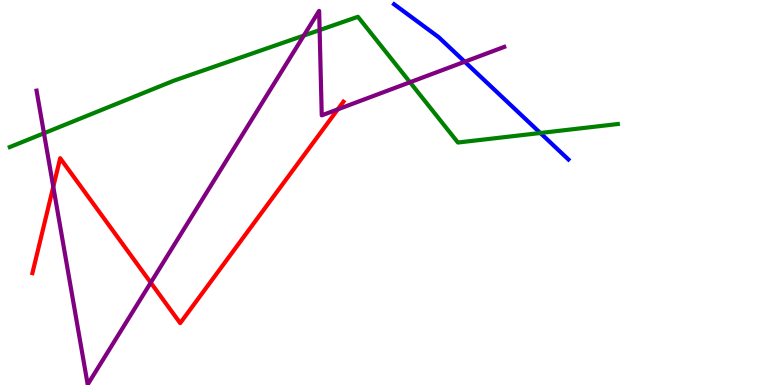[{'lines': ['blue', 'red'], 'intersections': []}, {'lines': ['green', 'red'], 'intersections': []}, {'lines': ['purple', 'red'], 'intersections': [{'x': 0.688, 'y': 5.15}, {'x': 1.95, 'y': 2.66}, {'x': 4.36, 'y': 7.16}]}, {'lines': ['blue', 'green'], 'intersections': [{'x': 6.97, 'y': 6.55}]}, {'lines': ['blue', 'purple'], 'intersections': [{'x': 6.0, 'y': 8.4}]}, {'lines': ['green', 'purple'], 'intersections': [{'x': 0.567, 'y': 6.54}, {'x': 3.92, 'y': 9.08}, {'x': 4.12, 'y': 9.22}, {'x': 5.29, 'y': 7.86}]}]